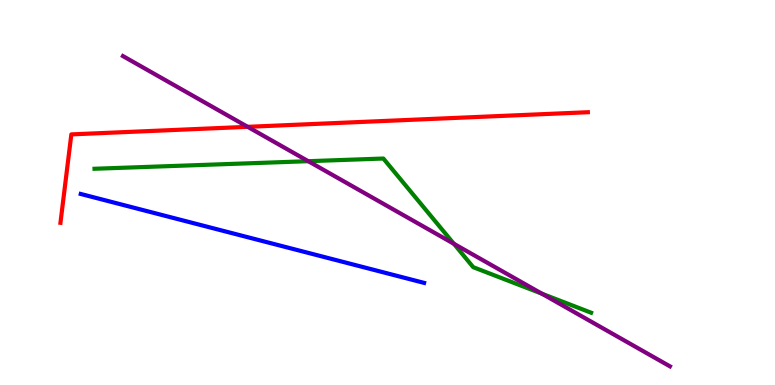[{'lines': ['blue', 'red'], 'intersections': []}, {'lines': ['green', 'red'], 'intersections': []}, {'lines': ['purple', 'red'], 'intersections': [{'x': 3.2, 'y': 6.71}]}, {'lines': ['blue', 'green'], 'intersections': []}, {'lines': ['blue', 'purple'], 'intersections': []}, {'lines': ['green', 'purple'], 'intersections': [{'x': 3.98, 'y': 5.81}, {'x': 5.86, 'y': 3.67}, {'x': 6.99, 'y': 2.37}]}]